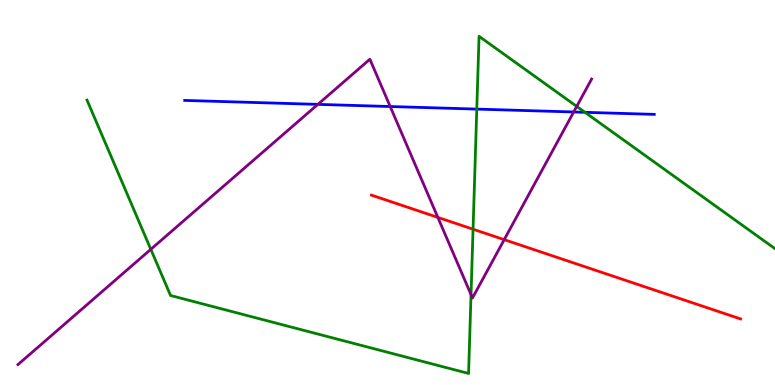[{'lines': ['blue', 'red'], 'intersections': []}, {'lines': ['green', 'red'], 'intersections': [{'x': 6.1, 'y': 4.05}]}, {'lines': ['purple', 'red'], 'intersections': [{'x': 5.65, 'y': 4.35}, {'x': 6.51, 'y': 3.78}]}, {'lines': ['blue', 'green'], 'intersections': [{'x': 6.15, 'y': 7.17}, {'x': 7.55, 'y': 7.08}]}, {'lines': ['blue', 'purple'], 'intersections': [{'x': 4.1, 'y': 7.29}, {'x': 5.03, 'y': 7.23}, {'x': 7.4, 'y': 7.09}]}, {'lines': ['green', 'purple'], 'intersections': [{'x': 1.95, 'y': 3.52}, {'x': 6.08, 'y': 2.35}, {'x': 7.44, 'y': 7.24}]}]